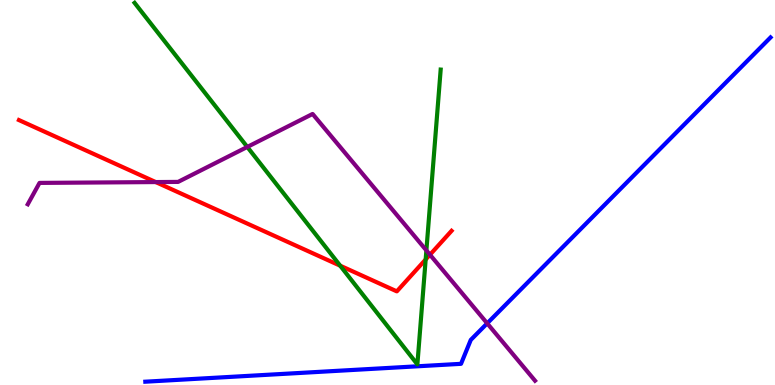[{'lines': ['blue', 'red'], 'intersections': []}, {'lines': ['green', 'red'], 'intersections': [{'x': 4.39, 'y': 3.1}, {'x': 5.49, 'y': 3.26}]}, {'lines': ['purple', 'red'], 'intersections': [{'x': 2.01, 'y': 5.27}, {'x': 5.55, 'y': 3.38}]}, {'lines': ['blue', 'green'], 'intersections': []}, {'lines': ['blue', 'purple'], 'intersections': [{'x': 6.29, 'y': 1.6}]}, {'lines': ['green', 'purple'], 'intersections': [{'x': 3.19, 'y': 6.18}, {'x': 5.5, 'y': 3.5}]}]